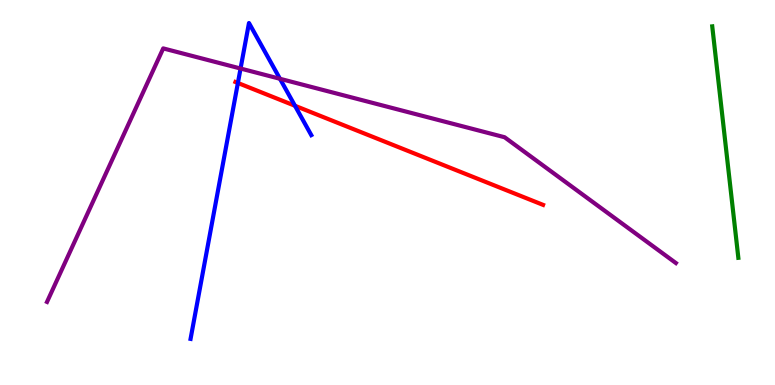[{'lines': ['blue', 'red'], 'intersections': [{'x': 3.07, 'y': 7.84}, {'x': 3.81, 'y': 7.25}]}, {'lines': ['green', 'red'], 'intersections': []}, {'lines': ['purple', 'red'], 'intersections': []}, {'lines': ['blue', 'green'], 'intersections': []}, {'lines': ['blue', 'purple'], 'intersections': [{'x': 3.1, 'y': 8.22}, {'x': 3.61, 'y': 7.95}]}, {'lines': ['green', 'purple'], 'intersections': []}]